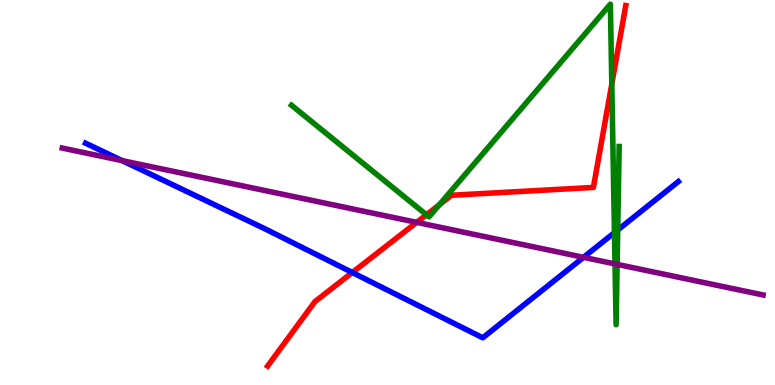[{'lines': ['blue', 'red'], 'intersections': [{'x': 4.55, 'y': 2.92}]}, {'lines': ['green', 'red'], 'intersections': [{'x': 5.5, 'y': 4.42}, {'x': 5.67, 'y': 4.68}, {'x': 7.89, 'y': 7.82}]}, {'lines': ['purple', 'red'], 'intersections': [{'x': 5.38, 'y': 4.22}]}, {'lines': ['blue', 'green'], 'intersections': [{'x': 7.93, 'y': 3.96}, {'x': 7.97, 'y': 4.03}]}, {'lines': ['blue', 'purple'], 'intersections': [{'x': 1.58, 'y': 5.83}, {'x': 7.53, 'y': 3.32}]}, {'lines': ['green', 'purple'], 'intersections': [{'x': 7.94, 'y': 3.14}, {'x': 7.96, 'y': 3.13}]}]